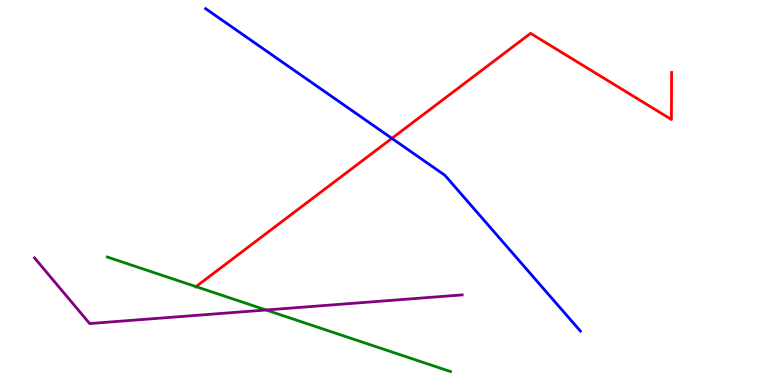[{'lines': ['blue', 'red'], 'intersections': [{'x': 5.06, 'y': 6.41}]}, {'lines': ['green', 'red'], 'intersections': [{'x': 2.53, 'y': 2.56}]}, {'lines': ['purple', 'red'], 'intersections': []}, {'lines': ['blue', 'green'], 'intersections': []}, {'lines': ['blue', 'purple'], 'intersections': []}, {'lines': ['green', 'purple'], 'intersections': [{'x': 3.43, 'y': 1.95}]}]